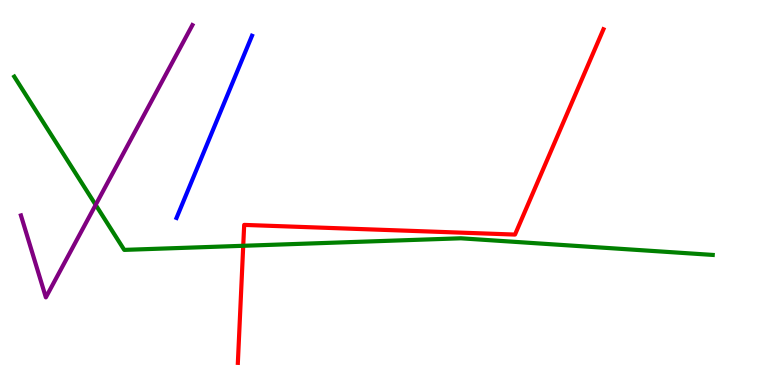[{'lines': ['blue', 'red'], 'intersections': []}, {'lines': ['green', 'red'], 'intersections': [{'x': 3.14, 'y': 3.62}]}, {'lines': ['purple', 'red'], 'intersections': []}, {'lines': ['blue', 'green'], 'intersections': []}, {'lines': ['blue', 'purple'], 'intersections': []}, {'lines': ['green', 'purple'], 'intersections': [{'x': 1.23, 'y': 4.68}]}]